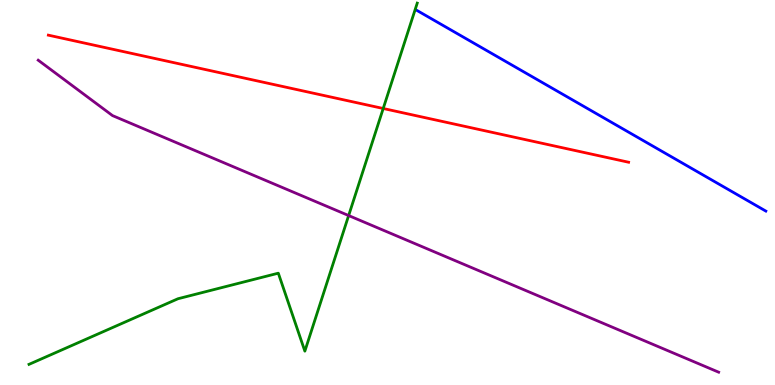[{'lines': ['blue', 'red'], 'intersections': []}, {'lines': ['green', 'red'], 'intersections': [{'x': 4.94, 'y': 7.18}]}, {'lines': ['purple', 'red'], 'intersections': []}, {'lines': ['blue', 'green'], 'intersections': []}, {'lines': ['blue', 'purple'], 'intersections': []}, {'lines': ['green', 'purple'], 'intersections': [{'x': 4.5, 'y': 4.4}]}]